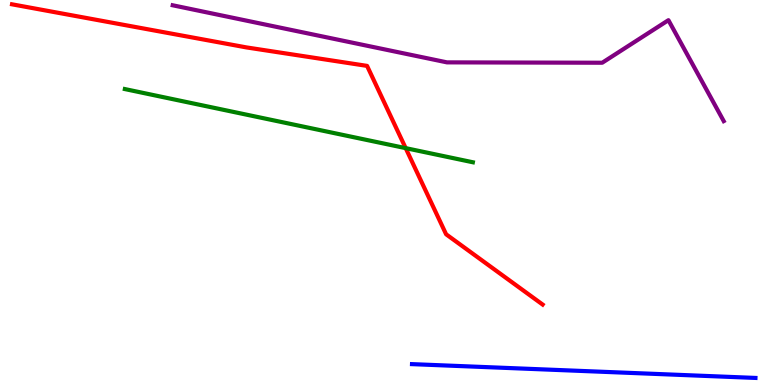[{'lines': ['blue', 'red'], 'intersections': []}, {'lines': ['green', 'red'], 'intersections': [{'x': 5.23, 'y': 6.15}]}, {'lines': ['purple', 'red'], 'intersections': []}, {'lines': ['blue', 'green'], 'intersections': []}, {'lines': ['blue', 'purple'], 'intersections': []}, {'lines': ['green', 'purple'], 'intersections': []}]